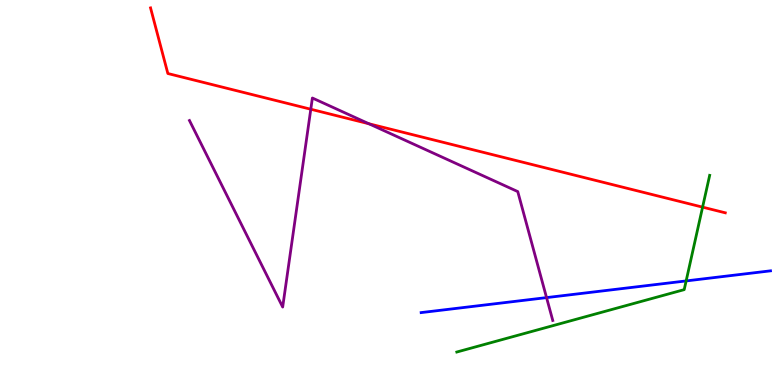[{'lines': ['blue', 'red'], 'intersections': []}, {'lines': ['green', 'red'], 'intersections': [{'x': 9.07, 'y': 4.62}]}, {'lines': ['purple', 'red'], 'intersections': [{'x': 4.01, 'y': 7.16}, {'x': 4.76, 'y': 6.79}]}, {'lines': ['blue', 'green'], 'intersections': [{'x': 8.85, 'y': 2.7}]}, {'lines': ['blue', 'purple'], 'intersections': [{'x': 7.05, 'y': 2.27}]}, {'lines': ['green', 'purple'], 'intersections': []}]